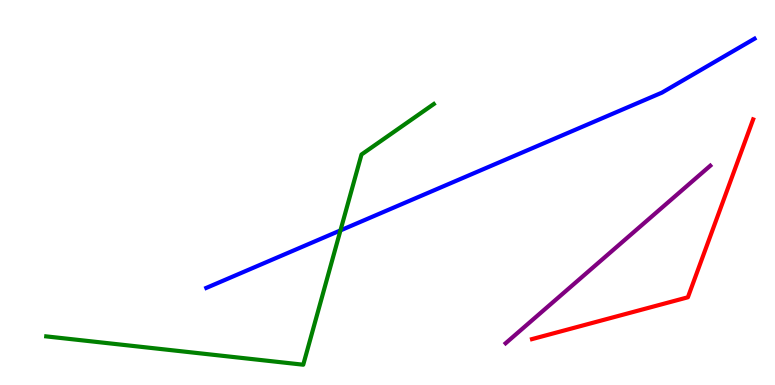[{'lines': ['blue', 'red'], 'intersections': []}, {'lines': ['green', 'red'], 'intersections': []}, {'lines': ['purple', 'red'], 'intersections': []}, {'lines': ['blue', 'green'], 'intersections': [{'x': 4.39, 'y': 4.02}]}, {'lines': ['blue', 'purple'], 'intersections': []}, {'lines': ['green', 'purple'], 'intersections': []}]